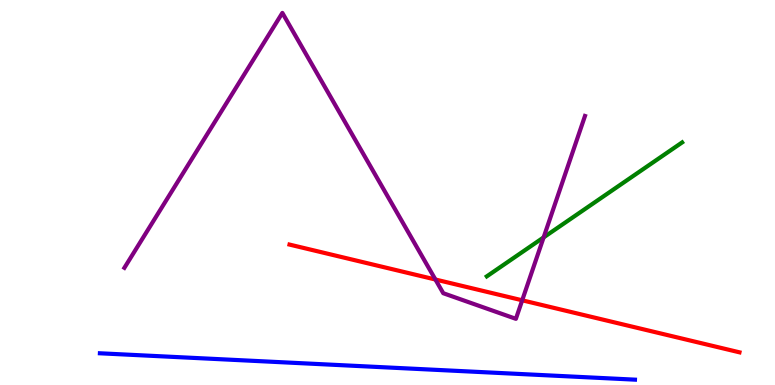[{'lines': ['blue', 'red'], 'intersections': []}, {'lines': ['green', 'red'], 'intersections': []}, {'lines': ['purple', 'red'], 'intersections': [{'x': 5.62, 'y': 2.74}, {'x': 6.74, 'y': 2.2}]}, {'lines': ['blue', 'green'], 'intersections': []}, {'lines': ['blue', 'purple'], 'intersections': []}, {'lines': ['green', 'purple'], 'intersections': [{'x': 7.01, 'y': 3.83}]}]